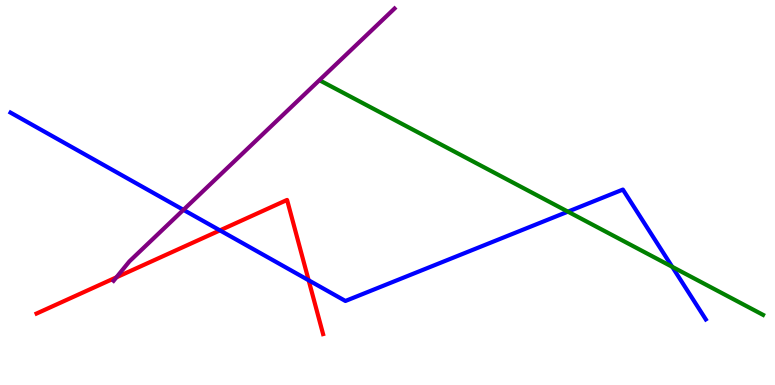[{'lines': ['blue', 'red'], 'intersections': [{'x': 2.84, 'y': 4.02}, {'x': 3.98, 'y': 2.72}]}, {'lines': ['green', 'red'], 'intersections': []}, {'lines': ['purple', 'red'], 'intersections': [{'x': 1.5, 'y': 2.8}]}, {'lines': ['blue', 'green'], 'intersections': [{'x': 7.33, 'y': 4.5}, {'x': 8.67, 'y': 3.07}]}, {'lines': ['blue', 'purple'], 'intersections': [{'x': 2.37, 'y': 4.55}]}, {'lines': ['green', 'purple'], 'intersections': []}]